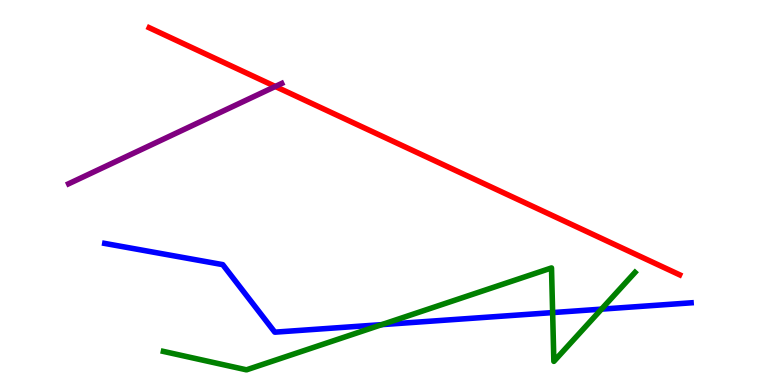[{'lines': ['blue', 'red'], 'intersections': []}, {'lines': ['green', 'red'], 'intersections': []}, {'lines': ['purple', 'red'], 'intersections': [{'x': 3.55, 'y': 7.75}]}, {'lines': ['blue', 'green'], 'intersections': [{'x': 4.93, 'y': 1.57}, {'x': 7.13, 'y': 1.88}, {'x': 7.76, 'y': 1.97}]}, {'lines': ['blue', 'purple'], 'intersections': []}, {'lines': ['green', 'purple'], 'intersections': []}]